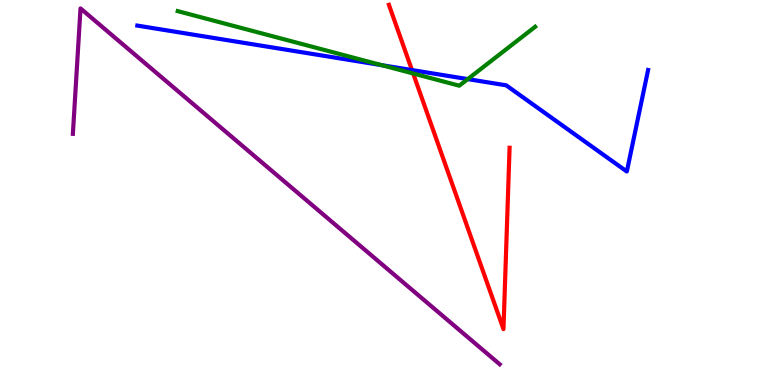[{'lines': ['blue', 'red'], 'intersections': [{'x': 5.32, 'y': 8.18}]}, {'lines': ['green', 'red'], 'intersections': [{'x': 5.33, 'y': 8.09}]}, {'lines': ['purple', 'red'], 'intersections': []}, {'lines': ['blue', 'green'], 'intersections': [{'x': 4.93, 'y': 8.31}, {'x': 6.04, 'y': 7.95}]}, {'lines': ['blue', 'purple'], 'intersections': []}, {'lines': ['green', 'purple'], 'intersections': []}]